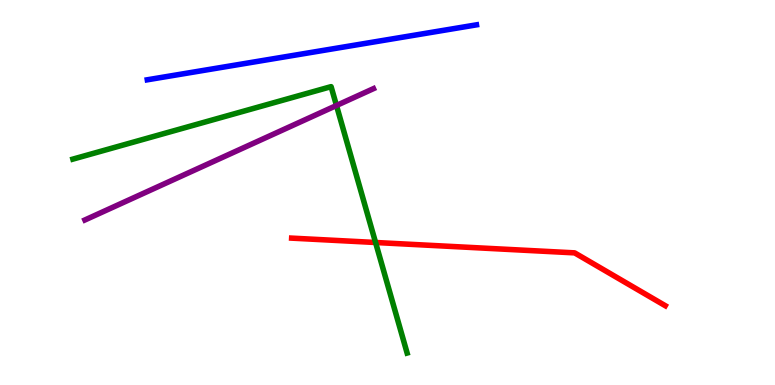[{'lines': ['blue', 'red'], 'intersections': []}, {'lines': ['green', 'red'], 'intersections': [{'x': 4.85, 'y': 3.7}]}, {'lines': ['purple', 'red'], 'intersections': []}, {'lines': ['blue', 'green'], 'intersections': []}, {'lines': ['blue', 'purple'], 'intersections': []}, {'lines': ['green', 'purple'], 'intersections': [{'x': 4.34, 'y': 7.26}]}]